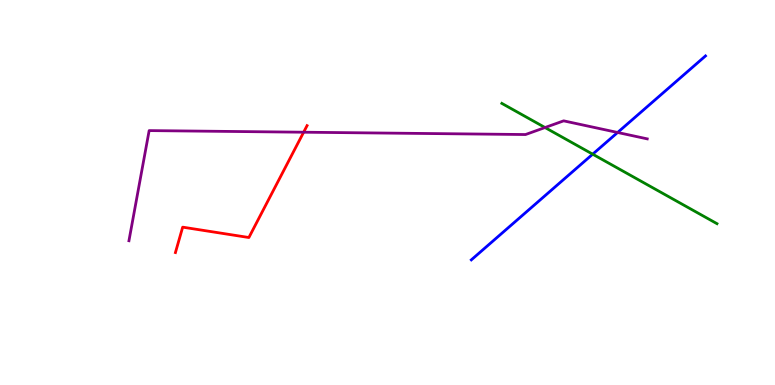[{'lines': ['blue', 'red'], 'intersections': []}, {'lines': ['green', 'red'], 'intersections': []}, {'lines': ['purple', 'red'], 'intersections': [{'x': 3.92, 'y': 6.57}]}, {'lines': ['blue', 'green'], 'intersections': [{'x': 7.65, 'y': 6.0}]}, {'lines': ['blue', 'purple'], 'intersections': [{'x': 7.97, 'y': 6.56}]}, {'lines': ['green', 'purple'], 'intersections': [{'x': 7.03, 'y': 6.69}]}]